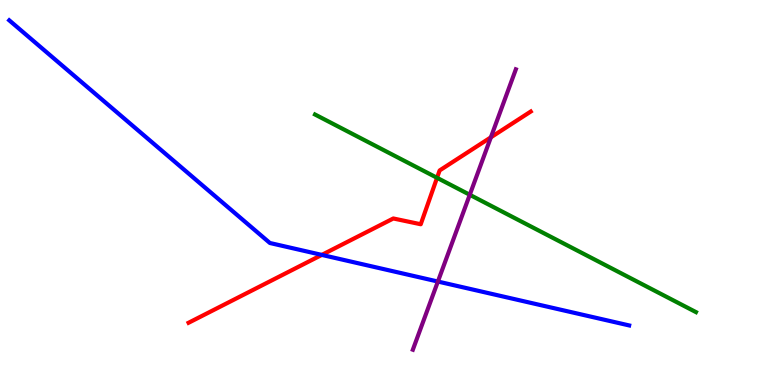[{'lines': ['blue', 'red'], 'intersections': [{'x': 4.15, 'y': 3.38}]}, {'lines': ['green', 'red'], 'intersections': [{'x': 5.64, 'y': 5.38}]}, {'lines': ['purple', 'red'], 'intersections': [{'x': 6.33, 'y': 6.43}]}, {'lines': ['blue', 'green'], 'intersections': []}, {'lines': ['blue', 'purple'], 'intersections': [{'x': 5.65, 'y': 2.69}]}, {'lines': ['green', 'purple'], 'intersections': [{'x': 6.06, 'y': 4.94}]}]